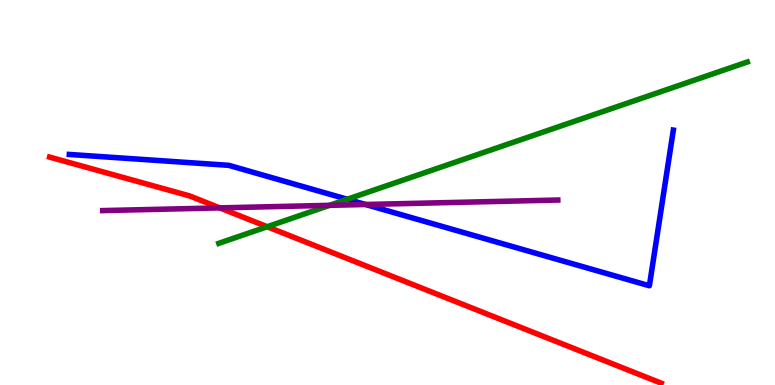[{'lines': ['blue', 'red'], 'intersections': []}, {'lines': ['green', 'red'], 'intersections': [{'x': 3.45, 'y': 4.11}]}, {'lines': ['purple', 'red'], 'intersections': [{'x': 2.84, 'y': 4.6}]}, {'lines': ['blue', 'green'], 'intersections': [{'x': 4.48, 'y': 4.82}]}, {'lines': ['blue', 'purple'], 'intersections': [{'x': 4.72, 'y': 4.69}]}, {'lines': ['green', 'purple'], 'intersections': [{'x': 4.25, 'y': 4.67}]}]